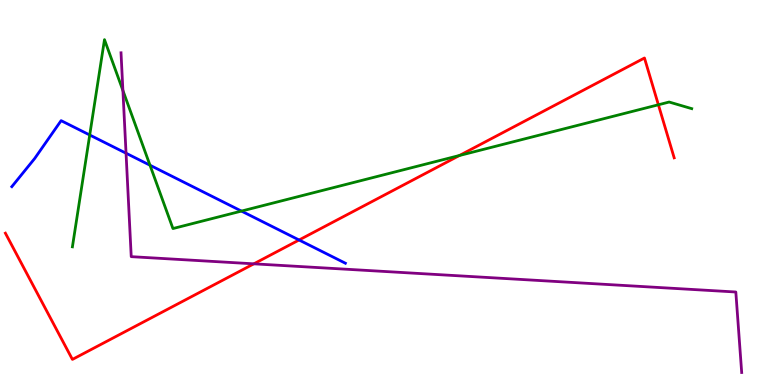[{'lines': ['blue', 'red'], 'intersections': [{'x': 3.86, 'y': 3.77}]}, {'lines': ['green', 'red'], 'intersections': [{'x': 5.93, 'y': 5.96}, {'x': 8.5, 'y': 7.28}]}, {'lines': ['purple', 'red'], 'intersections': [{'x': 3.28, 'y': 3.15}]}, {'lines': ['blue', 'green'], 'intersections': [{'x': 1.16, 'y': 6.49}, {'x': 1.94, 'y': 5.71}, {'x': 3.12, 'y': 4.52}]}, {'lines': ['blue', 'purple'], 'intersections': [{'x': 1.63, 'y': 6.02}]}, {'lines': ['green', 'purple'], 'intersections': [{'x': 1.59, 'y': 7.65}]}]